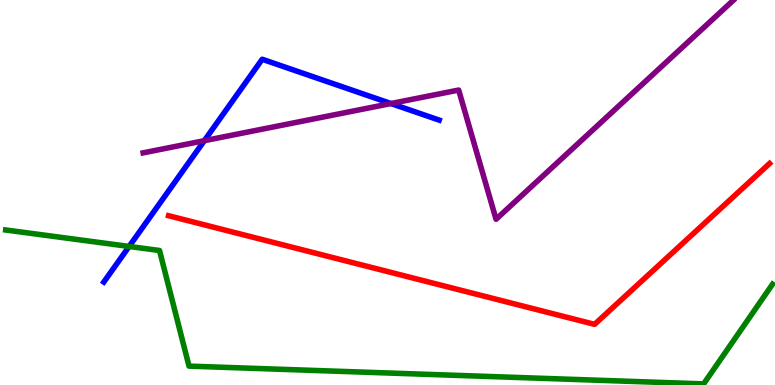[{'lines': ['blue', 'red'], 'intersections': []}, {'lines': ['green', 'red'], 'intersections': []}, {'lines': ['purple', 'red'], 'intersections': []}, {'lines': ['blue', 'green'], 'intersections': [{'x': 1.67, 'y': 3.6}]}, {'lines': ['blue', 'purple'], 'intersections': [{'x': 2.64, 'y': 6.35}, {'x': 5.04, 'y': 7.31}]}, {'lines': ['green', 'purple'], 'intersections': []}]